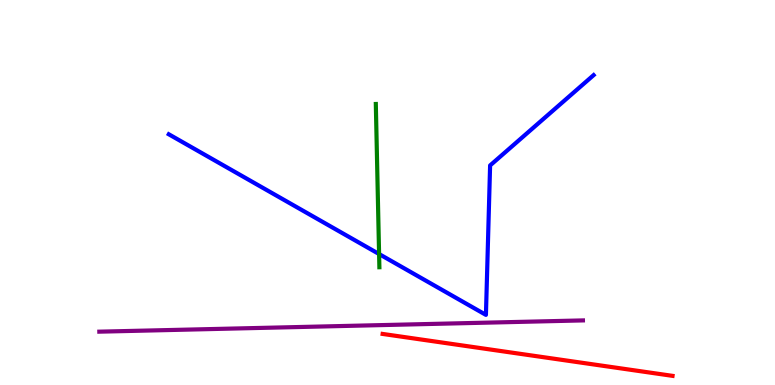[{'lines': ['blue', 'red'], 'intersections': []}, {'lines': ['green', 'red'], 'intersections': []}, {'lines': ['purple', 'red'], 'intersections': []}, {'lines': ['blue', 'green'], 'intersections': [{'x': 4.89, 'y': 3.4}]}, {'lines': ['blue', 'purple'], 'intersections': []}, {'lines': ['green', 'purple'], 'intersections': []}]